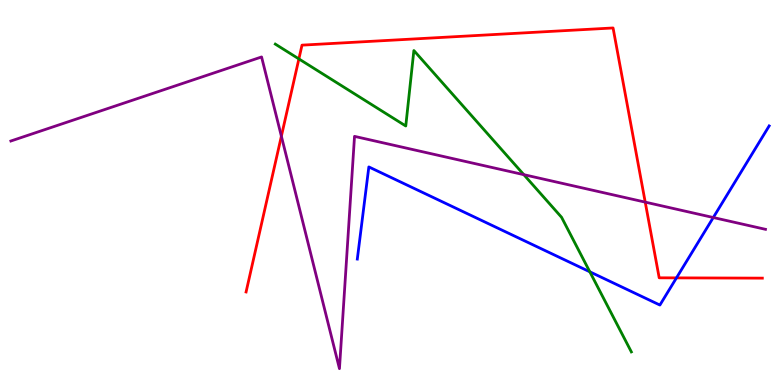[{'lines': ['blue', 'red'], 'intersections': [{'x': 8.73, 'y': 2.78}]}, {'lines': ['green', 'red'], 'intersections': [{'x': 3.86, 'y': 8.47}]}, {'lines': ['purple', 'red'], 'intersections': [{'x': 3.63, 'y': 6.46}, {'x': 8.33, 'y': 4.75}]}, {'lines': ['blue', 'green'], 'intersections': [{'x': 7.61, 'y': 2.94}]}, {'lines': ['blue', 'purple'], 'intersections': [{'x': 9.2, 'y': 4.35}]}, {'lines': ['green', 'purple'], 'intersections': [{'x': 6.76, 'y': 5.46}]}]